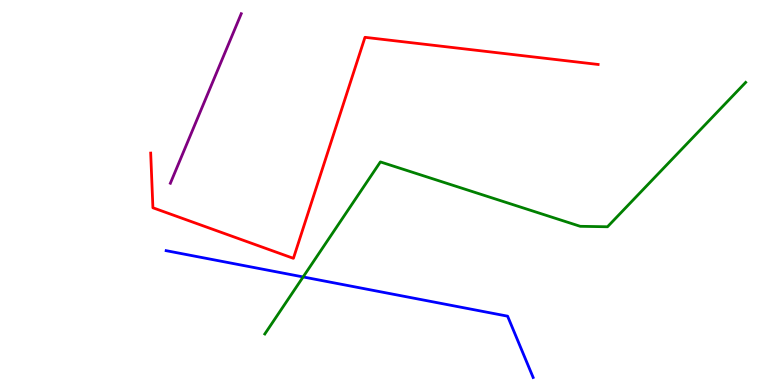[{'lines': ['blue', 'red'], 'intersections': []}, {'lines': ['green', 'red'], 'intersections': []}, {'lines': ['purple', 'red'], 'intersections': []}, {'lines': ['blue', 'green'], 'intersections': [{'x': 3.91, 'y': 2.81}]}, {'lines': ['blue', 'purple'], 'intersections': []}, {'lines': ['green', 'purple'], 'intersections': []}]